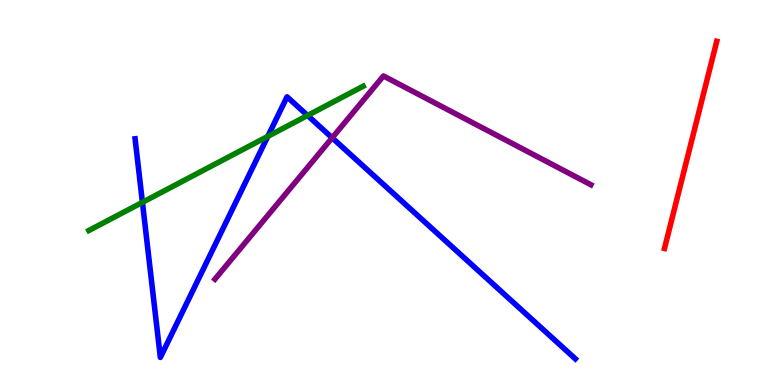[{'lines': ['blue', 'red'], 'intersections': []}, {'lines': ['green', 'red'], 'intersections': []}, {'lines': ['purple', 'red'], 'intersections': []}, {'lines': ['blue', 'green'], 'intersections': [{'x': 1.84, 'y': 4.74}, {'x': 3.46, 'y': 6.46}, {'x': 3.97, 'y': 7.0}]}, {'lines': ['blue', 'purple'], 'intersections': [{'x': 4.29, 'y': 6.42}]}, {'lines': ['green', 'purple'], 'intersections': []}]